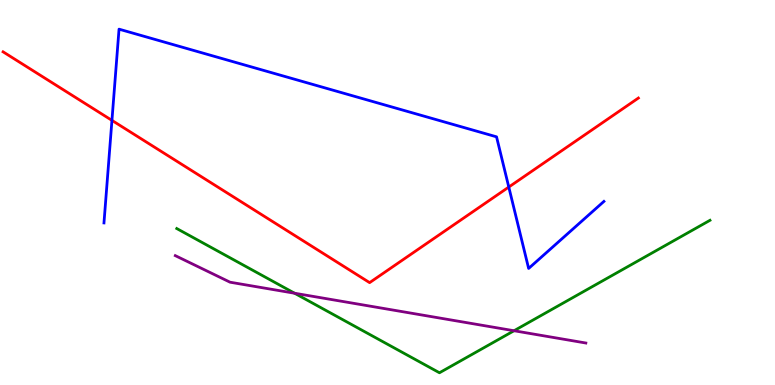[{'lines': ['blue', 'red'], 'intersections': [{'x': 1.44, 'y': 6.87}, {'x': 6.57, 'y': 5.14}]}, {'lines': ['green', 'red'], 'intersections': []}, {'lines': ['purple', 'red'], 'intersections': []}, {'lines': ['blue', 'green'], 'intersections': []}, {'lines': ['blue', 'purple'], 'intersections': []}, {'lines': ['green', 'purple'], 'intersections': [{'x': 3.8, 'y': 2.38}, {'x': 6.63, 'y': 1.41}]}]